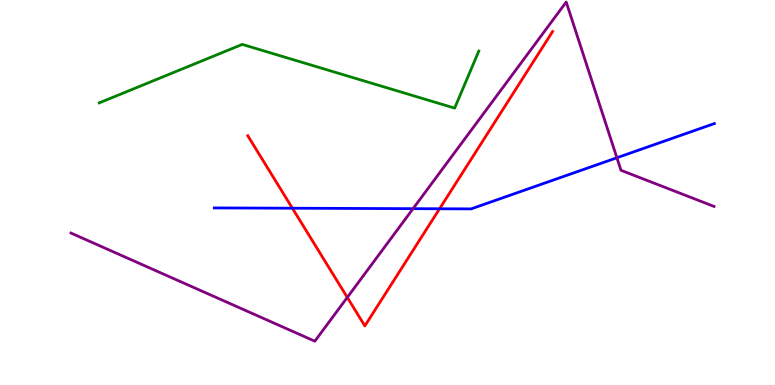[{'lines': ['blue', 'red'], 'intersections': [{'x': 3.77, 'y': 4.59}, {'x': 5.67, 'y': 4.58}]}, {'lines': ['green', 'red'], 'intersections': []}, {'lines': ['purple', 'red'], 'intersections': [{'x': 4.48, 'y': 2.28}]}, {'lines': ['blue', 'green'], 'intersections': []}, {'lines': ['blue', 'purple'], 'intersections': [{'x': 5.33, 'y': 4.58}, {'x': 7.96, 'y': 5.9}]}, {'lines': ['green', 'purple'], 'intersections': []}]